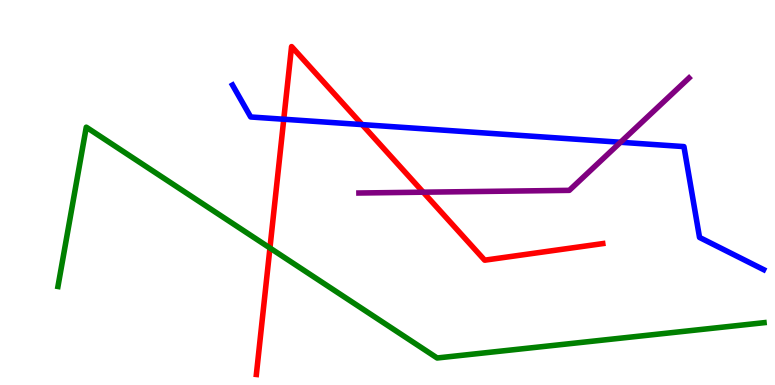[{'lines': ['blue', 'red'], 'intersections': [{'x': 3.66, 'y': 6.9}, {'x': 4.67, 'y': 6.76}]}, {'lines': ['green', 'red'], 'intersections': [{'x': 3.48, 'y': 3.56}]}, {'lines': ['purple', 'red'], 'intersections': [{'x': 5.46, 'y': 5.01}]}, {'lines': ['blue', 'green'], 'intersections': []}, {'lines': ['blue', 'purple'], 'intersections': [{'x': 8.01, 'y': 6.3}]}, {'lines': ['green', 'purple'], 'intersections': []}]